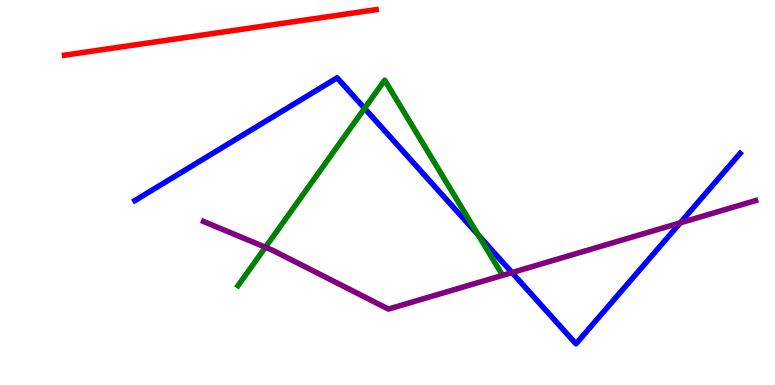[{'lines': ['blue', 'red'], 'intersections': []}, {'lines': ['green', 'red'], 'intersections': []}, {'lines': ['purple', 'red'], 'intersections': []}, {'lines': ['blue', 'green'], 'intersections': [{'x': 4.7, 'y': 7.19}, {'x': 6.17, 'y': 3.9}]}, {'lines': ['blue', 'purple'], 'intersections': [{'x': 6.61, 'y': 2.92}, {'x': 8.78, 'y': 4.21}]}, {'lines': ['green', 'purple'], 'intersections': [{'x': 3.42, 'y': 3.58}]}]